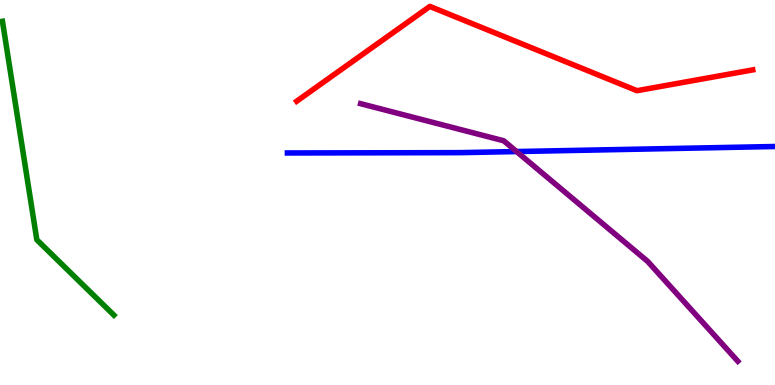[{'lines': ['blue', 'red'], 'intersections': []}, {'lines': ['green', 'red'], 'intersections': []}, {'lines': ['purple', 'red'], 'intersections': []}, {'lines': ['blue', 'green'], 'intersections': []}, {'lines': ['blue', 'purple'], 'intersections': [{'x': 6.67, 'y': 6.06}]}, {'lines': ['green', 'purple'], 'intersections': []}]